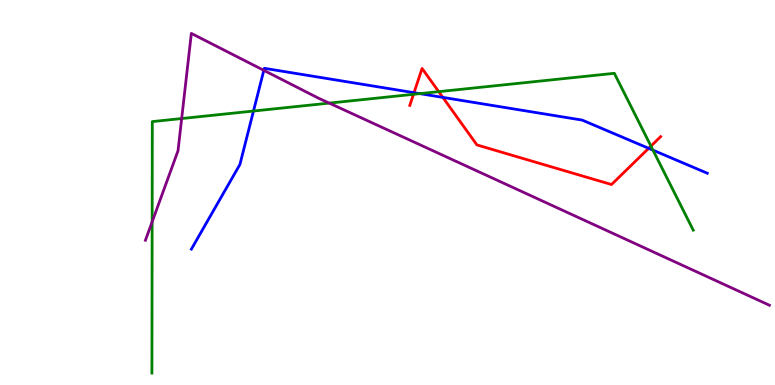[{'lines': ['blue', 'red'], 'intersections': [{'x': 5.34, 'y': 7.59}, {'x': 5.71, 'y': 7.47}, {'x': 8.37, 'y': 6.15}]}, {'lines': ['green', 'red'], 'intersections': [{'x': 5.34, 'y': 7.55}, {'x': 5.66, 'y': 7.62}, {'x': 8.4, 'y': 6.21}]}, {'lines': ['purple', 'red'], 'intersections': []}, {'lines': ['blue', 'green'], 'intersections': [{'x': 3.27, 'y': 7.12}, {'x': 5.42, 'y': 7.57}, {'x': 8.43, 'y': 6.1}]}, {'lines': ['blue', 'purple'], 'intersections': [{'x': 3.4, 'y': 8.17}]}, {'lines': ['green', 'purple'], 'intersections': [{'x': 1.96, 'y': 4.24}, {'x': 2.34, 'y': 6.92}, {'x': 4.25, 'y': 7.32}]}]